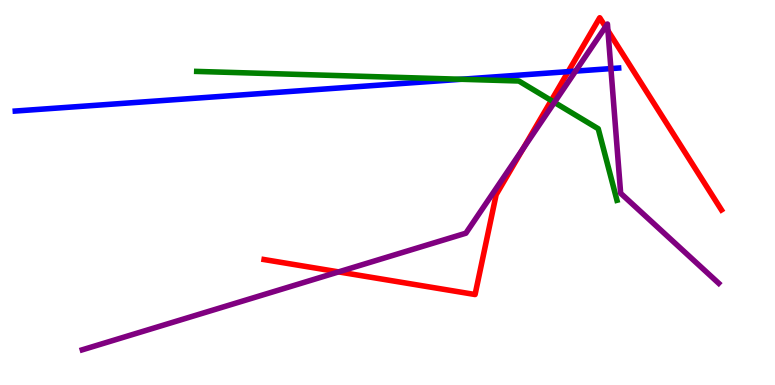[{'lines': ['blue', 'red'], 'intersections': [{'x': 7.33, 'y': 8.14}]}, {'lines': ['green', 'red'], 'intersections': [{'x': 7.11, 'y': 7.39}]}, {'lines': ['purple', 'red'], 'intersections': [{'x': 4.37, 'y': 2.94}, {'x': 6.75, 'y': 6.14}, {'x': 7.81, 'y': 9.3}, {'x': 7.84, 'y': 9.2}]}, {'lines': ['blue', 'green'], 'intersections': [{'x': 5.95, 'y': 7.94}]}, {'lines': ['blue', 'purple'], 'intersections': [{'x': 7.43, 'y': 8.15}, {'x': 7.88, 'y': 8.22}]}, {'lines': ['green', 'purple'], 'intersections': [{'x': 7.15, 'y': 7.34}]}]